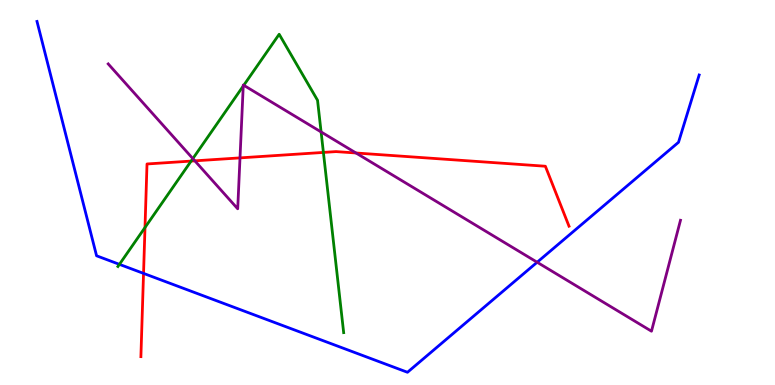[{'lines': ['blue', 'red'], 'intersections': [{'x': 1.85, 'y': 2.9}]}, {'lines': ['green', 'red'], 'intersections': [{'x': 1.87, 'y': 4.09}, {'x': 2.47, 'y': 5.82}, {'x': 4.17, 'y': 6.04}]}, {'lines': ['purple', 'red'], 'intersections': [{'x': 2.51, 'y': 5.82}, {'x': 3.1, 'y': 5.9}, {'x': 4.59, 'y': 6.03}]}, {'lines': ['blue', 'green'], 'intersections': [{'x': 1.54, 'y': 3.13}]}, {'lines': ['blue', 'purple'], 'intersections': [{'x': 6.93, 'y': 3.19}]}, {'lines': ['green', 'purple'], 'intersections': [{'x': 2.49, 'y': 5.88}, {'x': 3.14, 'y': 7.77}, {'x': 3.15, 'y': 7.78}, {'x': 4.14, 'y': 6.57}]}]